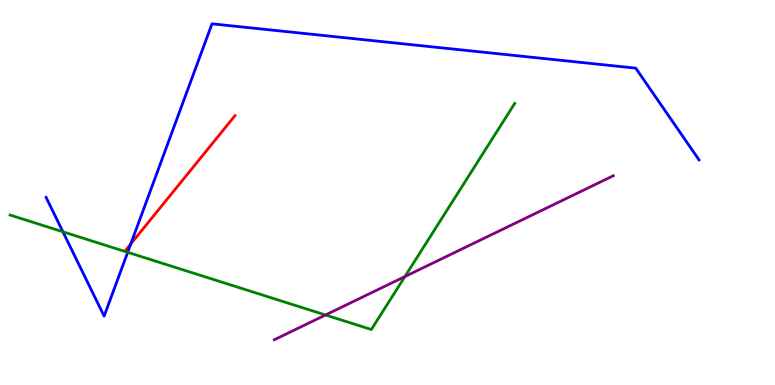[{'lines': ['blue', 'red'], 'intersections': [{'x': 1.69, 'y': 3.66}]}, {'lines': ['green', 'red'], 'intersections': []}, {'lines': ['purple', 'red'], 'intersections': []}, {'lines': ['blue', 'green'], 'intersections': [{'x': 0.812, 'y': 3.98}, {'x': 1.65, 'y': 3.45}]}, {'lines': ['blue', 'purple'], 'intersections': []}, {'lines': ['green', 'purple'], 'intersections': [{'x': 4.2, 'y': 1.82}, {'x': 5.22, 'y': 2.82}]}]